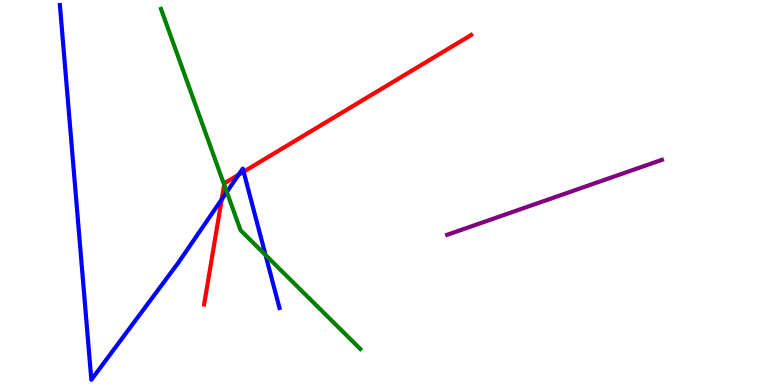[{'lines': ['blue', 'red'], 'intersections': [{'x': 2.86, 'y': 4.82}, {'x': 3.08, 'y': 5.46}, {'x': 3.14, 'y': 5.54}]}, {'lines': ['green', 'red'], 'intersections': [{'x': 2.89, 'y': 5.2}]}, {'lines': ['purple', 'red'], 'intersections': []}, {'lines': ['blue', 'green'], 'intersections': [{'x': 2.93, 'y': 5.01}, {'x': 3.43, 'y': 3.38}]}, {'lines': ['blue', 'purple'], 'intersections': []}, {'lines': ['green', 'purple'], 'intersections': []}]